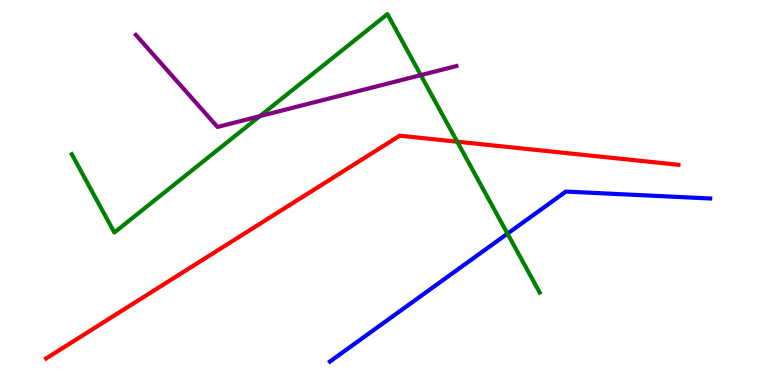[{'lines': ['blue', 'red'], 'intersections': []}, {'lines': ['green', 'red'], 'intersections': [{'x': 5.9, 'y': 6.32}]}, {'lines': ['purple', 'red'], 'intersections': []}, {'lines': ['blue', 'green'], 'intersections': [{'x': 6.55, 'y': 3.93}]}, {'lines': ['blue', 'purple'], 'intersections': []}, {'lines': ['green', 'purple'], 'intersections': [{'x': 3.35, 'y': 6.98}, {'x': 5.43, 'y': 8.05}]}]